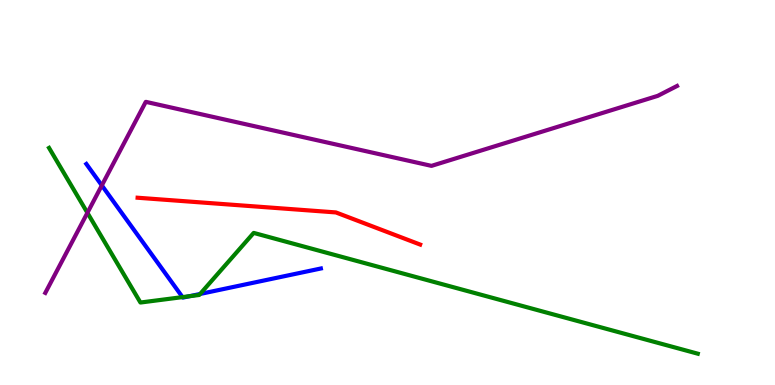[{'lines': ['blue', 'red'], 'intersections': []}, {'lines': ['green', 'red'], 'intersections': []}, {'lines': ['purple', 'red'], 'intersections': []}, {'lines': ['blue', 'green'], 'intersections': [{'x': 2.36, 'y': 2.28}, {'x': 2.44, 'y': 2.31}, {'x': 2.58, 'y': 2.36}]}, {'lines': ['blue', 'purple'], 'intersections': [{'x': 1.31, 'y': 5.18}]}, {'lines': ['green', 'purple'], 'intersections': [{'x': 1.13, 'y': 4.47}]}]